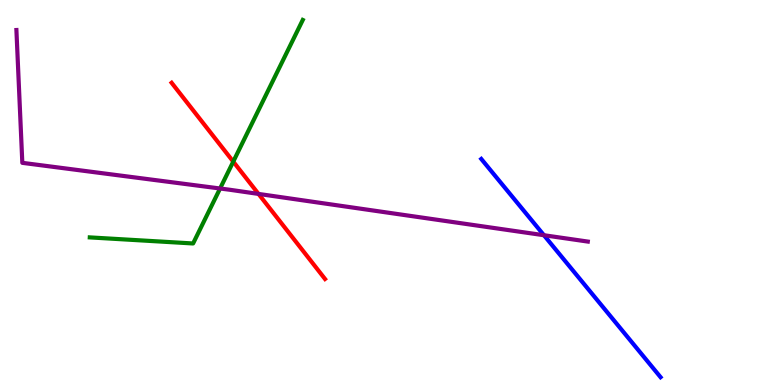[{'lines': ['blue', 'red'], 'intersections': []}, {'lines': ['green', 'red'], 'intersections': [{'x': 3.01, 'y': 5.8}]}, {'lines': ['purple', 'red'], 'intersections': [{'x': 3.34, 'y': 4.96}]}, {'lines': ['blue', 'green'], 'intersections': []}, {'lines': ['blue', 'purple'], 'intersections': [{'x': 7.02, 'y': 3.89}]}, {'lines': ['green', 'purple'], 'intersections': [{'x': 2.84, 'y': 5.1}]}]